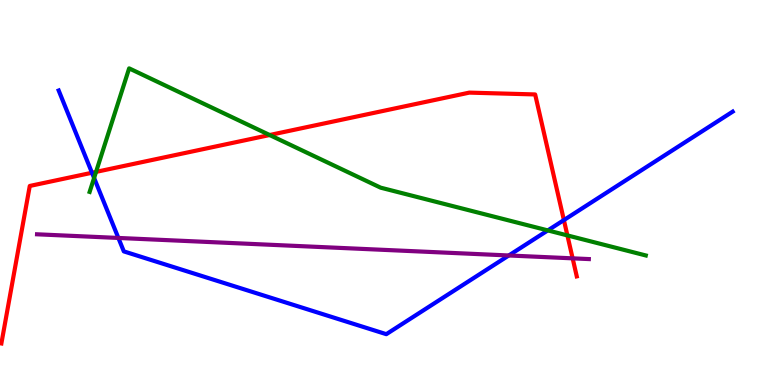[{'lines': ['blue', 'red'], 'intersections': [{'x': 1.19, 'y': 5.51}, {'x': 7.28, 'y': 4.28}]}, {'lines': ['green', 'red'], 'intersections': [{'x': 1.24, 'y': 5.54}, {'x': 3.48, 'y': 6.49}, {'x': 7.32, 'y': 3.89}]}, {'lines': ['purple', 'red'], 'intersections': [{'x': 7.39, 'y': 3.29}]}, {'lines': ['blue', 'green'], 'intersections': [{'x': 1.21, 'y': 5.38}, {'x': 7.07, 'y': 4.02}]}, {'lines': ['blue', 'purple'], 'intersections': [{'x': 1.53, 'y': 3.82}, {'x': 6.57, 'y': 3.36}]}, {'lines': ['green', 'purple'], 'intersections': []}]